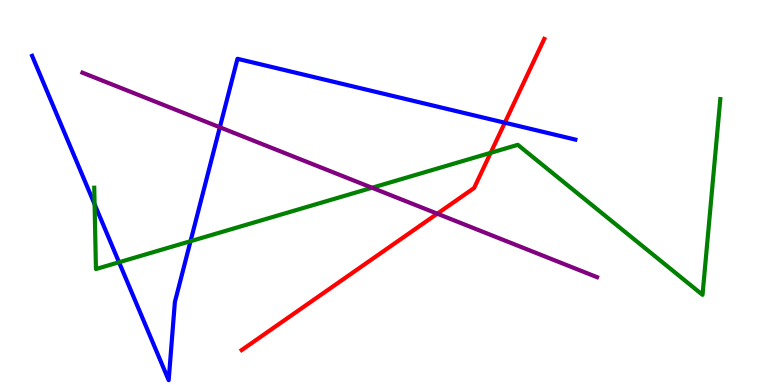[{'lines': ['blue', 'red'], 'intersections': [{'x': 6.51, 'y': 6.81}]}, {'lines': ['green', 'red'], 'intersections': [{'x': 6.33, 'y': 6.03}]}, {'lines': ['purple', 'red'], 'intersections': [{'x': 5.64, 'y': 4.45}]}, {'lines': ['blue', 'green'], 'intersections': [{'x': 1.22, 'y': 4.7}, {'x': 1.54, 'y': 3.19}, {'x': 2.46, 'y': 3.74}]}, {'lines': ['blue', 'purple'], 'intersections': [{'x': 2.84, 'y': 6.69}]}, {'lines': ['green', 'purple'], 'intersections': [{'x': 4.8, 'y': 5.12}]}]